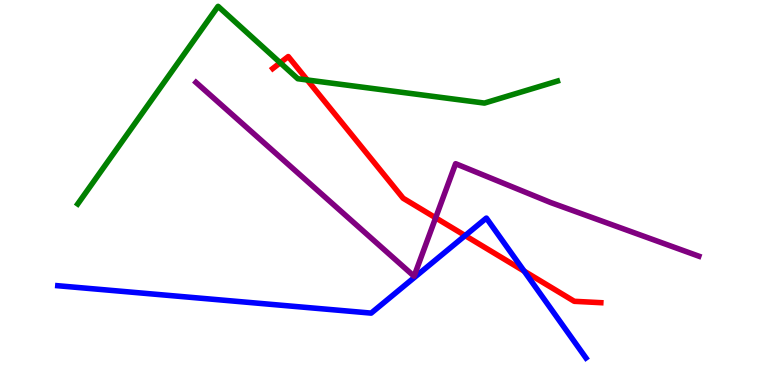[{'lines': ['blue', 'red'], 'intersections': [{'x': 6.0, 'y': 3.88}, {'x': 6.76, 'y': 2.96}]}, {'lines': ['green', 'red'], 'intersections': [{'x': 3.62, 'y': 8.37}, {'x': 3.96, 'y': 7.92}]}, {'lines': ['purple', 'red'], 'intersections': [{'x': 5.62, 'y': 4.34}]}, {'lines': ['blue', 'green'], 'intersections': []}, {'lines': ['blue', 'purple'], 'intersections': []}, {'lines': ['green', 'purple'], 'intersections': []}]